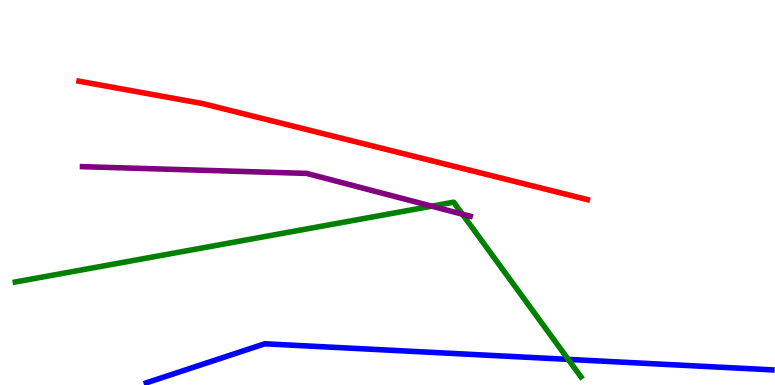[{'lines': ['blue', 'red'], 'intersections': []}, {'lines': ['green', 'red'], 'intersections': []}, {'lines': ['purple', 'red'], 'intersections': []}, {'lines': ['blue', 'green'], 'intersections': [{'x': 7.33, 'y': 0.665}]}, {'lines': ['blue', 'purple'], 'intersections': []}, {'lines': ['green', 'purple'], 'intersections': [{'x': 5.57, 'y': 4.65}, {'x': 5.97, 'y': 4.44}]}]